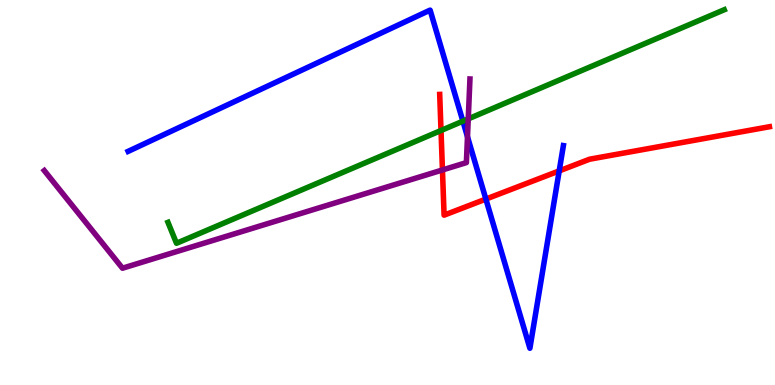[{'lines': ['blue', 'red'], 'intersections': [{'x': 6.27, 'y': 4.83}, {'x': 7.22, 'y': 5.56}]}, {'lines': ['green', 'red'], 'intersections': [{'x': 5.69, 'y': 6.61}]}, {'lines': ['purple', 'red'], 'intersections': [{'x': 5.71, 'y': 5.59}]}, {'lines': ['blue', 'green'], 'intersections': [{'x': 5.97, 'y': 6.85}]}, {'lines': ['blue', 'purple'], 'intersections': [{'x': 6.03, 'y': 6.45}]}, {'lines': ['green', 'purple'], 'intersections': [{'x': 6.04, 'y': 6.91}]}]